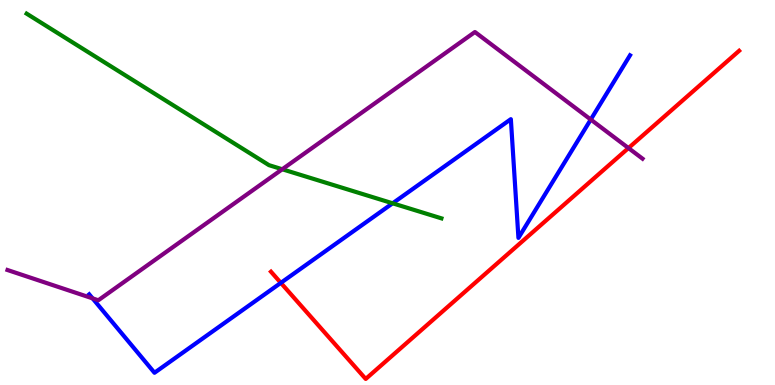[{'lines': ['blue', 'red'], 'intersections': [{'x': 3.62, 'y': 2.65}]}, {'lines': ['green', 'red'], 'intersections': []}, {'lines': ['purple', 'red'], 'intersections': [{'x': 8.11, 'y': 6.15}]}, {'lines': ['blue', 'green'], 'intersections': [{'x': 5.07, 'y': 4.72}]}, {'lines': ['blue', 'purple'], 'intersections': [{'x': 1.19, 'y': 2.25}, {'x': 7.62, 'y': 6.89}]}, {'lines': ['green', 'purple'], 'intersections': [{'x': 3.64, 'y': 5.6}]}]